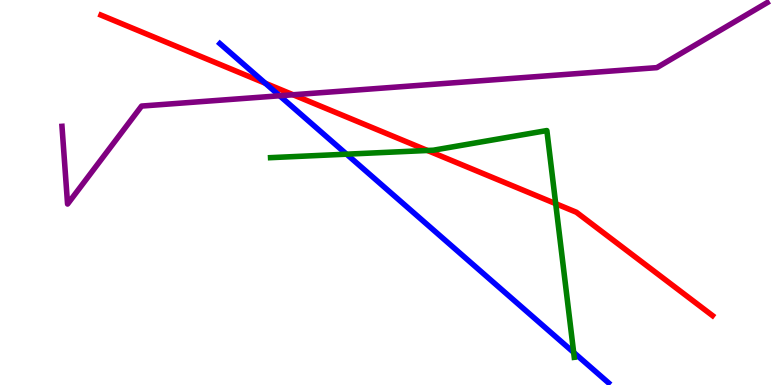[{'lines': ['blue', 'red'], 'intersections': [{'x': 3.42, 'y': 7.84}]}, {'lines': ['green', 'red'], 'intersections': [{'x': 5.52, 'y': 6.09}, {'x': 7.17, 'y': 4.71}]}, {'lines': ['purple', 'red'], 'intersections': [{'x': 3.78, 'y': 7.54}]}, {'lines': ['blue', 'green'], 'intersections': [{'x': 4.47, 'y': 6.0}, {'x': 7.4, 'y': 0.847}]}, {'lines': ['blue', 'purple'], 'intersections': [{'x': 3.61, 'y': 7.51}]}, {'lines': ['green', 'purple'], 'intersections': []}]